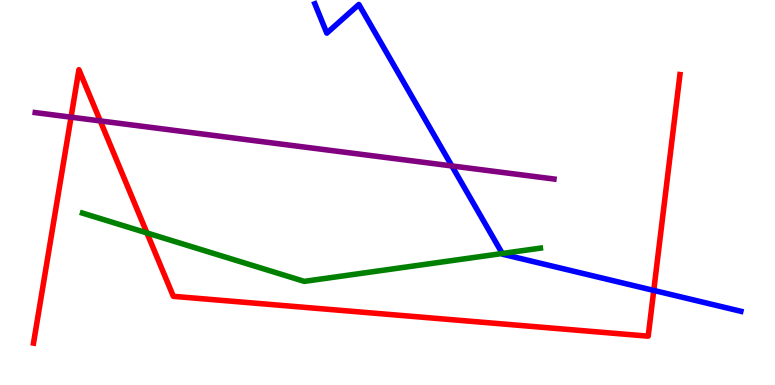[{'lines': ['blue', 'red'], 'intersections': [{'x': 8.44, 'y': 2.46}]}, {'lines': ['green', 'red'], 'intersections': [{'x': 1.9, 'y': 3.95}]}, {'lines': ['purple', 'red'], 'intersections': [{'x': 0.917, 'y': 6.96}, {'x': 1.29, 'y': 6.86}]}, {'lines': ['blue', 'green'], 'intersections': [{'x': 6.48, 'y': 3.42}]}, {'lines': ['blue', 'purple'], 'intersections': [{'x': 5.83, 'y': 5.69}]}, {'lines': ['green', 'purple'], 'intersections': []}]